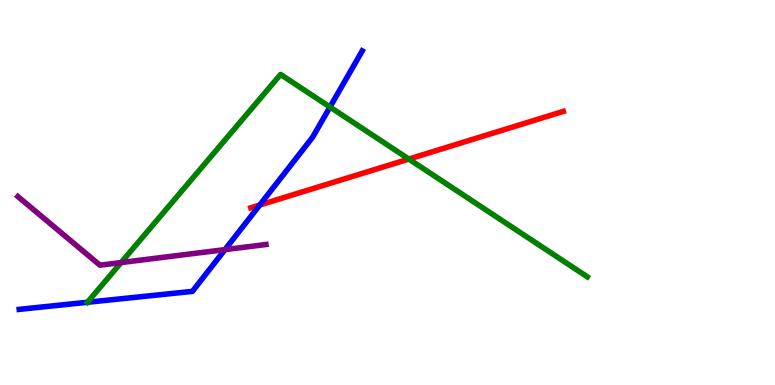[{'lines': ['blue', 'red'], 'intersections': [{'x': 3.35, 'y': 4.67}]}, {'lines': ['green', 'red'], 'intersections': [{'x': 5.28, 'y': 5.87}]}, {'lines': ['purple', 'red'], 'intersections': []}, {'lines': ['blue', 'green'], 'intersections': [{'x': 1.13, 'y': 2.15}, {'x': 4.26, 'y': 7.22}]}, {'lines': ['blue', 'purple'], 'intersections': [{'x': 2.9, 'y': 3.52}]}, {'lines': ['green', 'purple'], 'intersections': [{'x': 1.56, 'y': 3.18}]}]